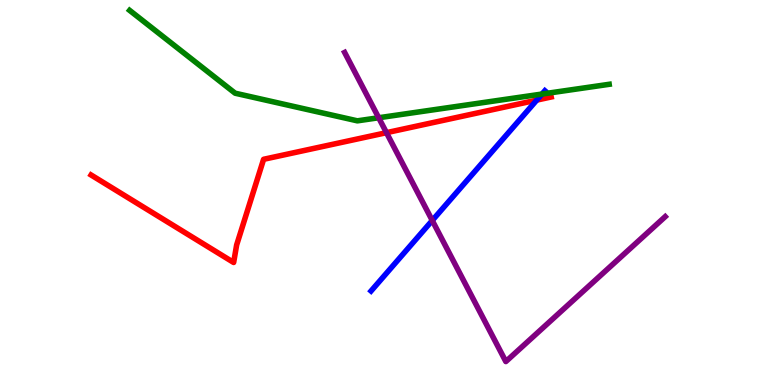[{'lines': ['blue', 'red'], 'intersections': [{'x': 6.93, 'y': 7.4}]}, {'lines': ['green', 'red'], 'intersections': []}, {'lines': ['purple', 'red'], 'intersections': [{'x': 4.99, 'y': 6.55}]}, {'lines': ['blue', 'green'], 'intersections': [{'x': 6.99, 'y': 7.56}]}, {'lines': ['blue', 'purple'], 'intersections': [{'x': 5.58, 'y': 4.27}]}, {'lines': ['green', 'purple'], 'intersections': [{'x': 4.89, 'y': 6.94}]}]